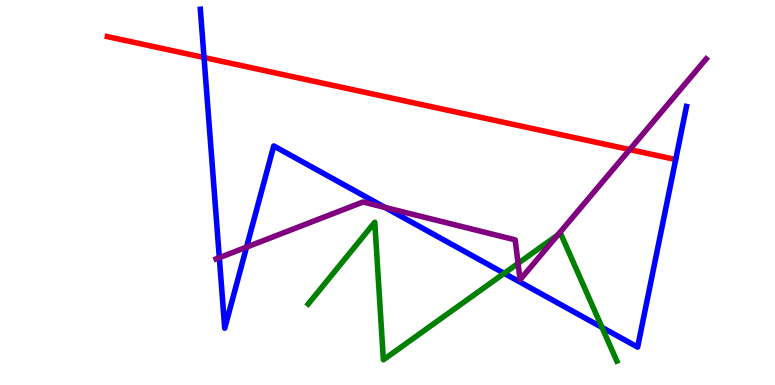[{'lines': ['blue', 'red'], 'intersections': [{'x': 2.63, 'y': 8.51}]}, {'lines': ['green', 'red'], 'intersections': []}, {'lines': ['purple', 'red'], 'intersections': [{'x': 8.13, 'y': 6.11}]}, {'lines': ['blue', 'green'], 'intersections': [{'x': 6.51, 'y': 2.9}, {'x': 7.77, 'y': 1.5}]}, {'lines': ['blue', 'purple'], 'intersections': [{'x': 2.83, 'y': 3.31}, {'x': 3.18, 'y': 3.58}, {'x': 4.97, 'y': 4.61}]}, {'lines': ['green', 'purple'], 'intersections': [{'x': 6.68, 'y': 3.16}, {'x': 7.2, 'y': 3.9}]}]